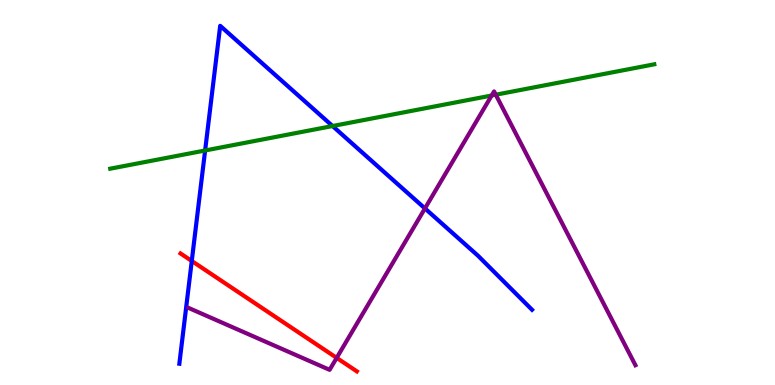[{'lines': ['blue', 'red'], 'intersections': [{'x': 2.47, 'y': 3.22}]}, {'lines': ['green', 'red'], 'intersections': []}, {'lines': ['purple', 'red'], 'intersections': [{'x': 4.34, 'y': 0.705}]}, {'lines': ['blue', 'green'], 'intersections': [{'x': 2.65, 'y': 6.09}, {'x': 4.29, 'y': 6.73}]}, {'lines': ['blue', 'purple'], 'intersections': [{'x': 5.48, 'y': 4.59}]}, {'lines': ['green', 'purple'], 'intersections': [{'x': 6.34, 'y': 7.52}, {'x': 6.4, 'y': 7.54}]}]